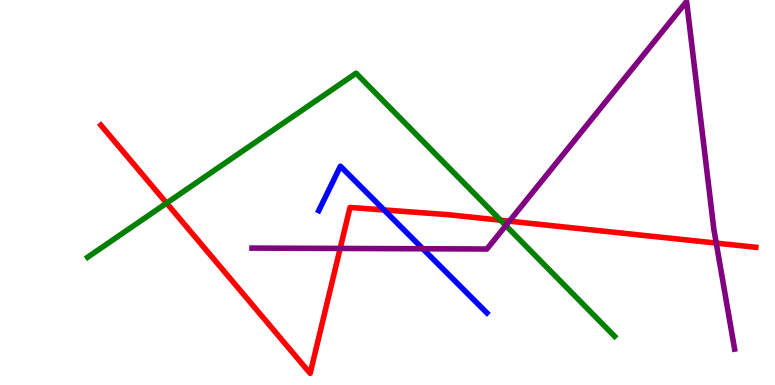[{'lines': ['blue', 'red'], 'intersections': [{'x': 4.96, 'y': 4.55}]}, {'lines': ['green', 'red'], 'intersections': [{'x': 2.15, 'y': 4.72}, {'x': 6.46, 'y': 4.28}]}, {'lines': ['purple', 'red'], 'intersections': [{'x': 4.39, 'y': 3.55}, {'x': 6.57, 'y': 4.26}, {'x': 9.24, 'y': 3.69}]}, {'lines': ['blue', 'green'], 'intersections': []}, {'lines': ['blue', 'purple'], 'intersections': [{'x': 5.46, 'y': 3.54}]}, {'lines': ['green', 'purple'], 'intersections': [{'x': 6.53, 'y': 4.14}]}]